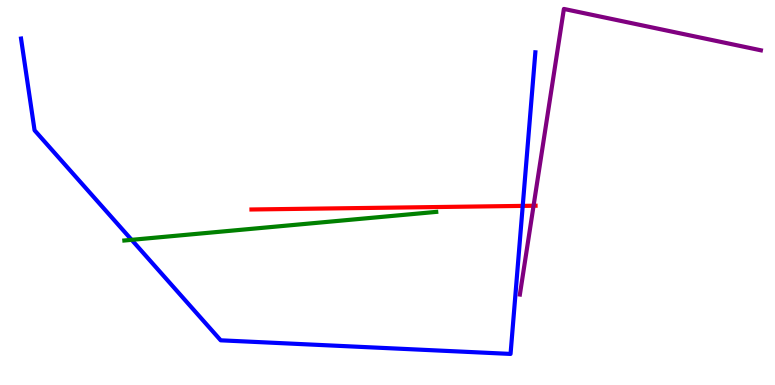[{'lines': ['blue', 'red'], 'intersections': [{'x': 6.74, 'y': 4.65}]}, {'lines': ['green', 'red'], 'intersections': []}, {'lines': ['purple', 'red'], 'intersections': [{'x': 6.88, 'y': 4.66}]}, {'lines': ['blue', 'green'], 'intersections': [{'x': 1.7, 'y': 3.77}]}, {'lines': ['blue', 'purple'], 'intersections': []}, {'lines': ['green', 'purple'], 'intersections': []}]